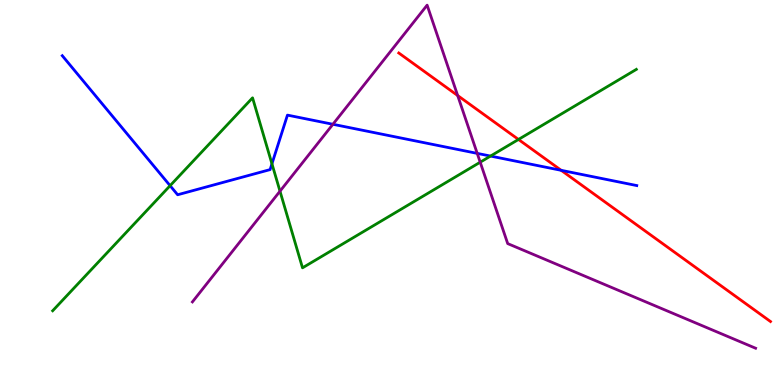[{'lines': ['blue', 'red'], 'intersections': [{'x': 7.24, 'y': 5.58}]}, {'lines': ['green', 'red'], 'intersections': [{'x': 6.69, 'y': 6.38}]}, {'lines': ['purple', 'red'], 'intersections': [{'x': 5.91, 'y': 7.52}]}, {'lines': ['blue', 'green'], 'intersections': [{'x': 2.19, 'y': 5.18}, {'x': 3.51, 'y': 5.75}, {'x': 6.33, 'y': 5.95}]}, {'lines': ['blue', 'purple'], 'intersections': [{'x': 4.3, 'y': 6.77}, {'x': 6.16, 'y': 6.02}]}, {'lines': ['green', 'purple'], 'intersections': [{'x': 3.61, 'y': 5.03}, {'x': 6.2, 'y': 5.79}]}]